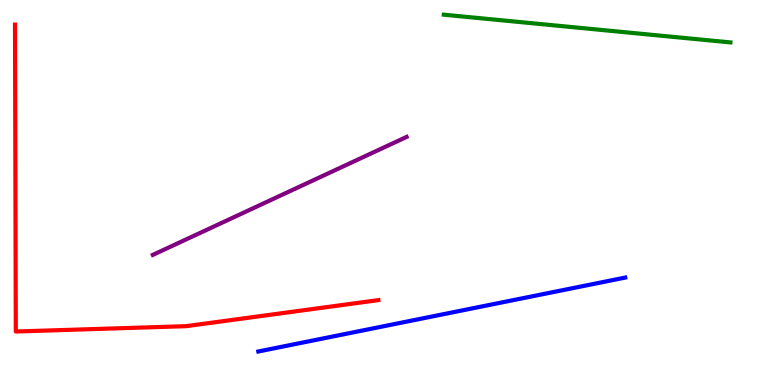[{'lines': ['blue', 'red'], 'intersections': []}, {'lines': ['green', 'red'], 'intersections': []}, {'lines': ['purple', 'red'], 'intersections': []}, {'lines': ['blue', 'green'], 'intersections': []}, {'lines': ['blue', 'purple'], 'intersections': []}, {'lines': ['green', 'purple'], 'intersections': []}]